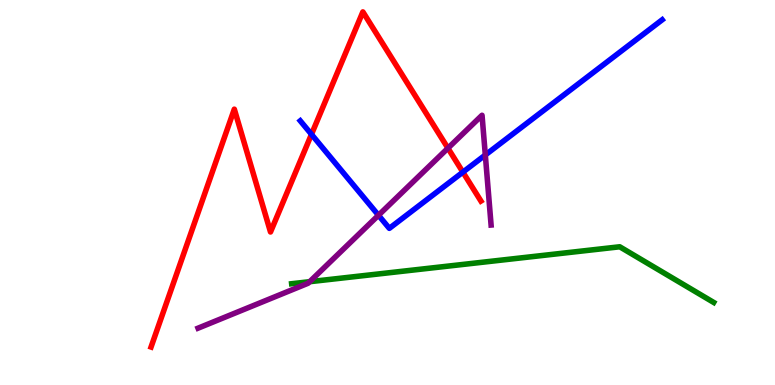[{'lines': ['blue', 'red'], 'intersections': [{'x': 4.02, 'y': 6.51}, {'x': 5.97, 'y': 5.53}]}, {'lines': ['green', 'red'], 'intersections': []}, {'lines': ['purple', 'red'], 'intersections': [{'x': 5.78, 'y': 6.15}]}, {'lines': ['blue', 'green'], 'intersections': []}, {'lines': ['blue', 'purple'], 'intersections': [{'x': 4.88, 'y': 4.41}, {'x': 6.26, 'y': 5.97}]}, {'lines': ['green', 'purple'], 'intersections': [{'x': 4.0, 'y': 2.68}]}]